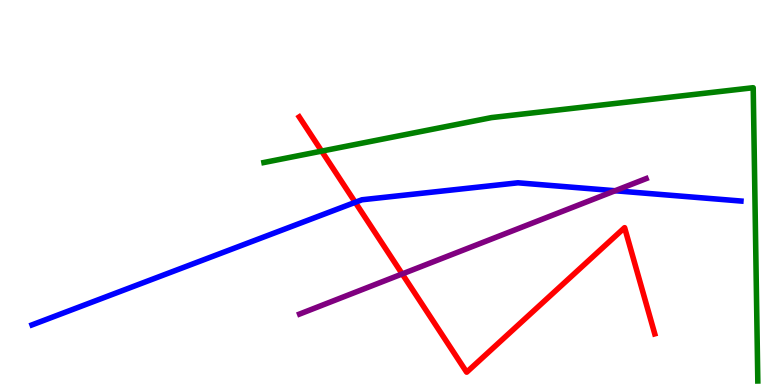[{'lines': ['blue', 'red'], 'intersections': [{'x': 4.58, 'y': 4.74}]}, {'lines': ['green', 'red'], 'intersections': [{'x': 4.15, 'y': 6.07}]}, {'lines': ['purple', 'red'], 'intersections': [{'x': 5.19, 'y': 2.88}]}, {'lines': ['blue', 'green'], 'intersections': []}, {'lines': ['blue', 'purple'], 'intersections': [{'x': 7.94, 'y': 5.05}]}, {'lines': ['green', 'purple'], 'intersections': []}]